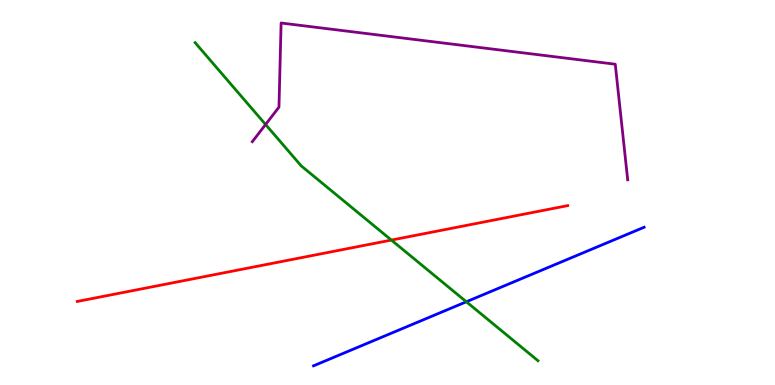[{'lines': ['blue', 'red'], 'intersections': []}, {'lines': ['green', 'red'], 'intersections': [{'x': 5.05, 'y': 3.76}]}, {'lines': ['purple', 'red'], 'intersections': []}, {'lines': ['blue', 'green'], 'intersections': [{'x': 6.02, 'y': 2.16}]}, {'lines': ['blue', 'purple'], 'intersections': []}, {'lines': ['green', 'purple'], 'intersections': [{'x': 3.43, 'y': 6.77}]}]